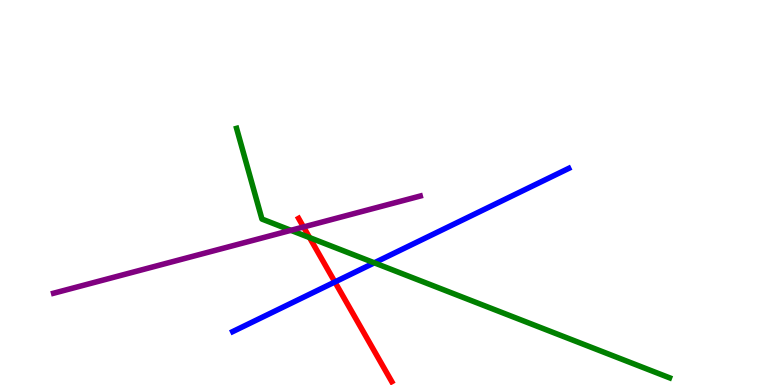[{'lines': ['blue', 'red'], 'intersections': [{'x': 4.32, 'y': 2.68}]}, {'lines': ['green', 'red'], 'intersections': [{'x': 3.99, 'y': 3.83}]}, {'lines': ['purple', 'red'], 'intersections': [{'x': 3.92, 'y': 4.1}]}, {'lines': ['blue', 'green'], 'intersections': [{'x': 4.83, 'y': 3.17}]}, {'lines': ['blue', 'purple'], 'intersections': []}, {'lines': ['green', 'purple'], 'intersections': [{'x': 3.75, 'y': 4.02}]}]